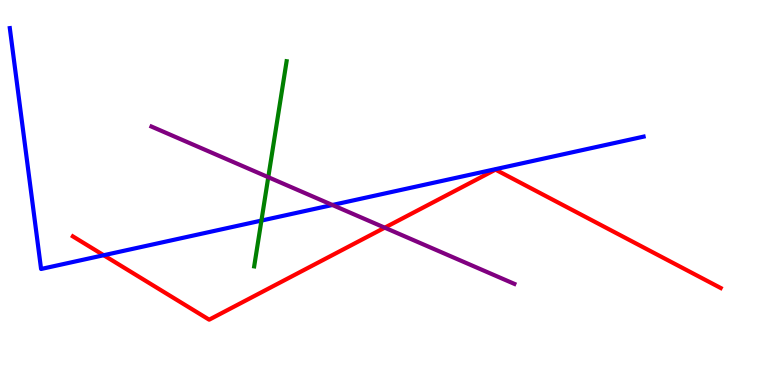[{'lines': ['blue', 'red'], 'intersections': [{'x': 1.34, 'y': 3.37}]}, {'lines': ['green', 'red'], 'intersections': []}, {'lines': ['purple', 'red'], 'intersections': [{'x': 4.96, 'y': 4.09}]}, {'lines': ['blue', 'green'], 'intersections': [{'x': 3.37, 'y': 4.27}]}, {'lines': ['blue', 'purple'], 'intersections': [{'x': 4.29, 'y': 4.68}]}, {'lines': ['green', 'purple'], 'intersections': [{'x': 3.46, 'y': 5.4}]}]